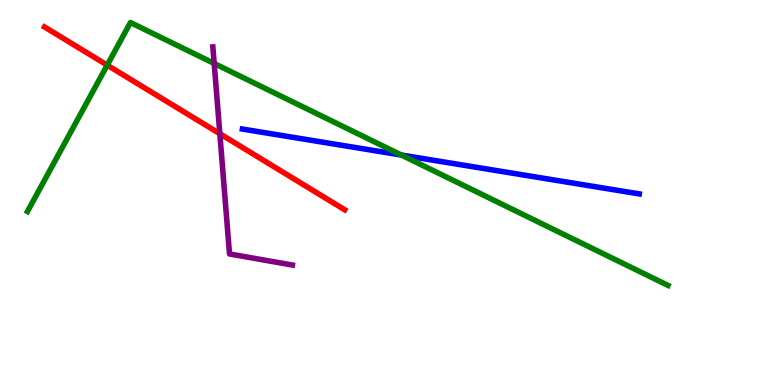[{'lines': ['blue', 'red'], 'intersections': []}, {'lines': ['green', 'red'], 'intersections': [{'x': 1.38, 'y': 8.31}]}, {'lines': ['purple', 'red'], 'intersections': [{'x': 2.84, 'y': 6.53}]}, {'lines': ['blue', 'green'], 'intersections': [{'x': 5.18, 'y': 5.97}]}, {'lines': ['blue', 'purple'], 'intersections': []}, {'lines': ['green', 'purple'], 'intersections': [{'x': 2.76, 'y': 8.35}]}]